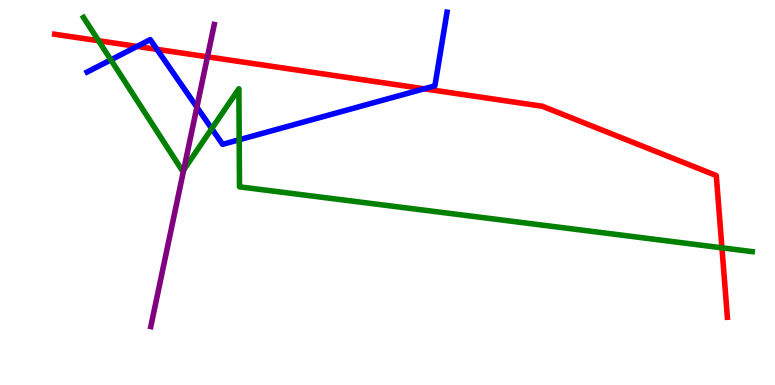[{'lines': ['blue', 'red'], 'intersections': [{'x': 1.77, 'y': 8.79}, {'x': 2.03, 'y': 8.72}, {'x': 5.47, 'y': 7.69}]}, {'lines': ['green', 'red'], 'intersections': [{'x': 1.27, 'y': 8.94}, {'x': 9.32, 'y': 3.56}]}, {'lines': ['purple', 'red'], 'intersections': [{'x': 2.68, 'y': 8.52}]}, {'lines': ['blue', 'green'], 'intersections': [{'x': 1.43, 'y': 8.45}, {'x': 2.73, 'y': 6.66}, {'x': 3.09, 'y': 6.37}]}, {'lines': ['blue', 'purple'], 'intersections': [{'x': 2.54, 'y': 7.22}]}, {'lines': ['green', 'purple'], 'intersections': [{'x': 2.37, 'y': 5.59}]}]